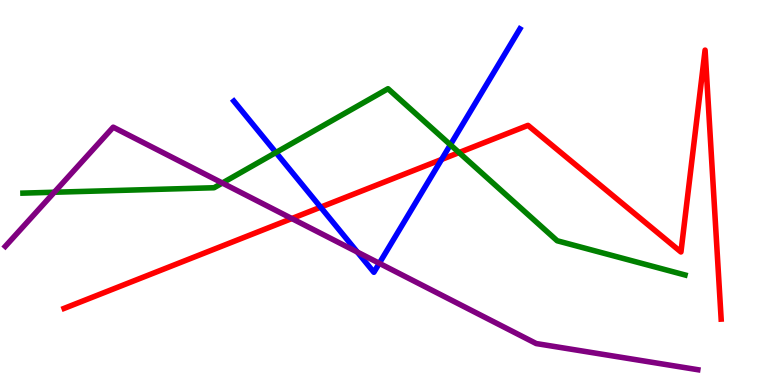[{'lines': ['blue', 'red'], 'intersections': [{'x': 4.14, 'y': 4.62}, {'x': 5.7, 'y': 5.86}]}, {'lines': ['green', 'red'], 'intersections': [{'x': 5.92, 'y': 6.04}]}, {'lines': ['purple', 'red'], 'intersections': [{'x': 3.77, 'y': 4.32}]}, {'lines': ['blue', 'green'], 'intersections': [{'x': 3.56, 'y': 6.04}, {'x': 5.81, 'y': 6.24}]}, {'lines': ['blue', 'purple'], 'intersections': [{'x': 4.61, 'y': 3.45}, {'x': 4.89, 'y': 3.16}]}, {'lines': ['green', 'purple'], 'intersections': [{'x': 0.701, 'y': 5.01}, {'x': 2.87, 'y': 5.25}]}]